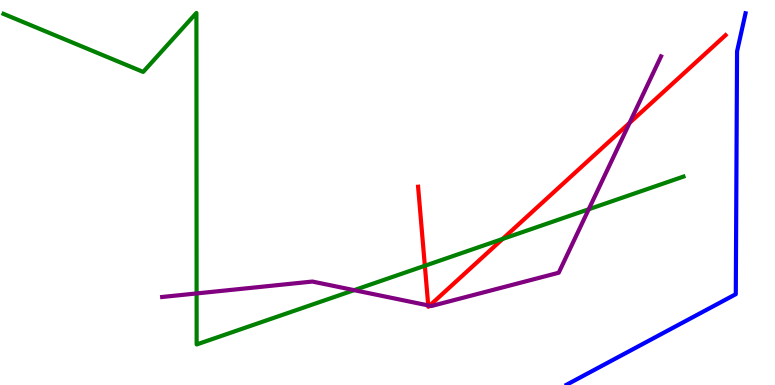[{'lines': ['blue', 'red'], 'intersections': []}, {'lines': ['green', 'red'], 'intersections': [{'x': 5.48, 'y': 3.1}, {'x': 6.49, 'y': 3.79}]}, {'lines': ['purple', 'red'], 'intersections': [{'x': 5.53, 'y': 2.07}, {'x': 5.54, 'y': 2.06}, {'x': 8.12, 'y': 6.81}]}, {'lines': ['blue', 'green'], 'intersections': []}, {'lines': ['blue', 'purple'], 'intersections': []}, {'lines': ['green', 'purple'], 'intersections': [{'x': 2.54, 'y': 2.38}, {'x': 4.57, 'y': 2.46}, {'x': 7.6, 'y': 4.56}]}]